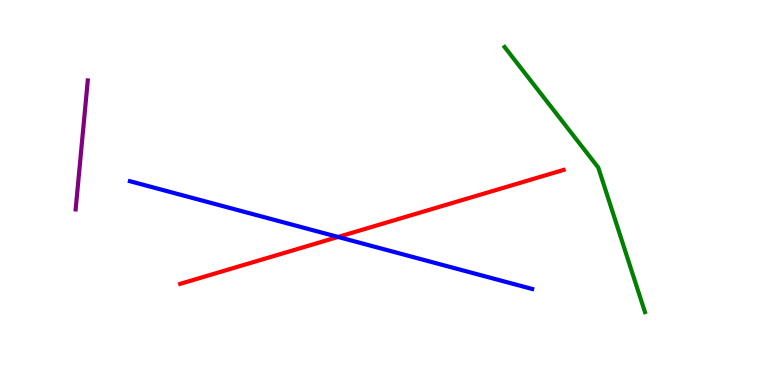[{'lines': ['blue', 'red'], 'intersections': [{'x': 4.36, 'y': 3.85}]}, {'lines': ['green', 'red'], 'intersections': []}, {'lines': ['purple', 'red'], 'intersections': []}, {'lines': ['blue', 'green'], 'intersections': []}, {'lines': ['blue', 'purple'], 'intersections': []}, {'lines': ['green', 'purple'], 'intersections': []}]